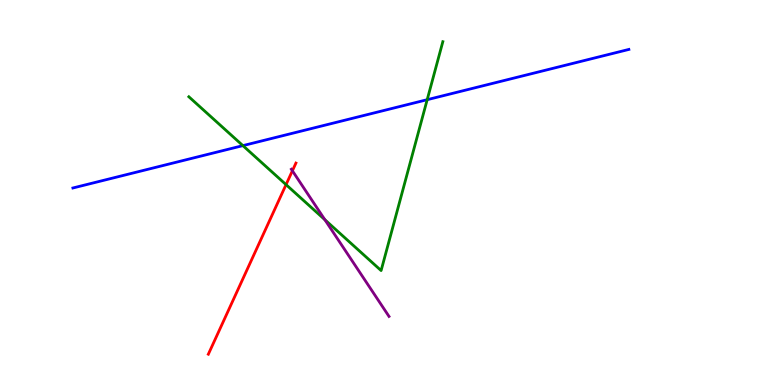[{'lines': ['blue', 'red'], 'intersections': []}, {'lines': ['green', 'red'], 'intersections': [{'x': 3.69, 'y': 5.2}]}, {'lines': ['purple', 'red'], 'intersections': [{'x': 3.77, 'y': 5.56}]}, {'lines': ['blue', 'green'], 'intersections': [{'x': 3.13, 'y': 6.22}, {'x': 5.51, 'y': 7.41}]}, {'lines': ['blue', 'purple'], 'intersections': []}, {'lines': ['green', 'purple'], 'intersections': [{'x': 4.19, 'y': 4.29}]}]